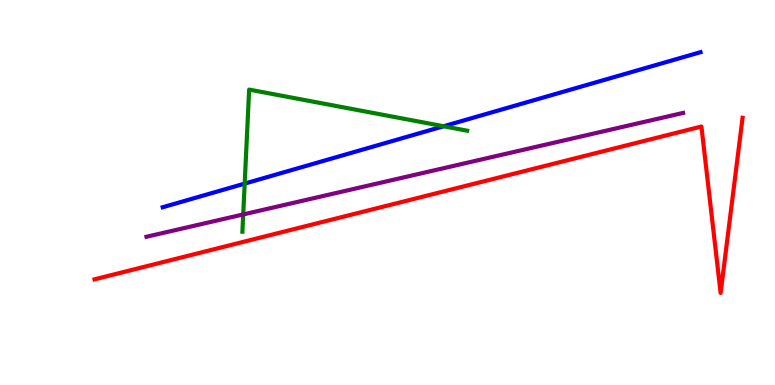[{'lines': ['blue', 'red'], 'intersections': []}, {'lines': ['green', 'red'], 'intersections': []}, {'lines': ['purple', 'red'], 'intersections': []}, {'lines': ['blue', 'green'], 'intersections': [{'x': 3.16, 'y': 5.23}, {'x': 5.72, 'y': 6.72}]}, {'lines': ['blue', 'purple'], 'intersections': []}, {'lines': ['green', 'purple'], 'intersections': [{'x': 3.14, 'y': 4.43}]}]